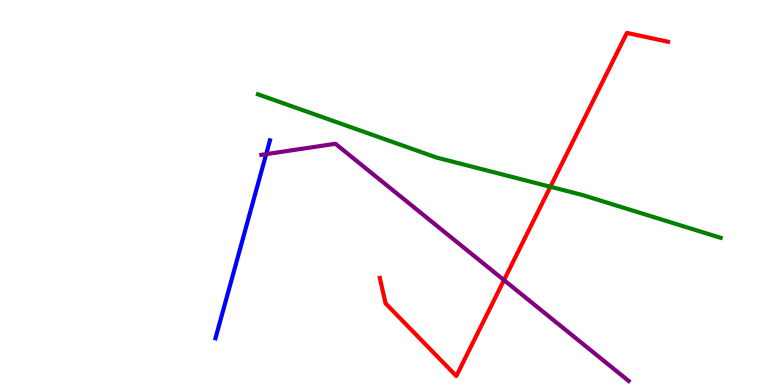[{'lines': ['blue', 'red'], 'intersections': []}, {'lines': ['green', 'red'], 'intersections': [{'x': 7.1, 'y': 5.15}]}, {'lines': ['purple', 'red'], 'intersections': [{'x': 6.5, 'y': 2.72}]}, {'lines': ['blue', 'green'], 'intersections': []}, {'lines': ['blue', 'purple'], 'intersections': [{'x': 3.43, 'y': 6.0}]}, {'lines': ['green', 'purple'], 'intersections': []}]